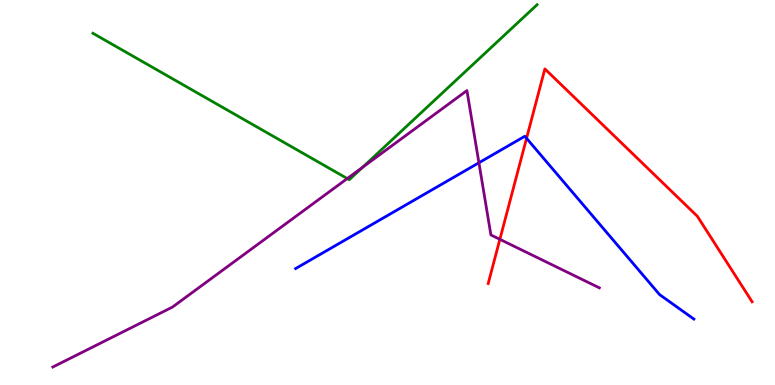[{'lines': ['blue', 'red'], 'intersections': [{'x': 6.79, 'y': 6.41}]}, {'lines': ['green', 'red'], 'intersections': []}, {'lines': ['purple', 'red'], 'intersections': [{'x': 6.45, 'y': 3.78}]}, {'lines': ['blue', 'green'], 'intersections': []}, {'lines': ['blue', 'purple'], 'intersections': [{'x': 6.18, 'y': 5.77}]}, {'lines': ['green', 'purple'], 'intersections': [{'x': 4.48, 'y': 5.36}, {'x': 4.68, 'y': 5.65}]}]